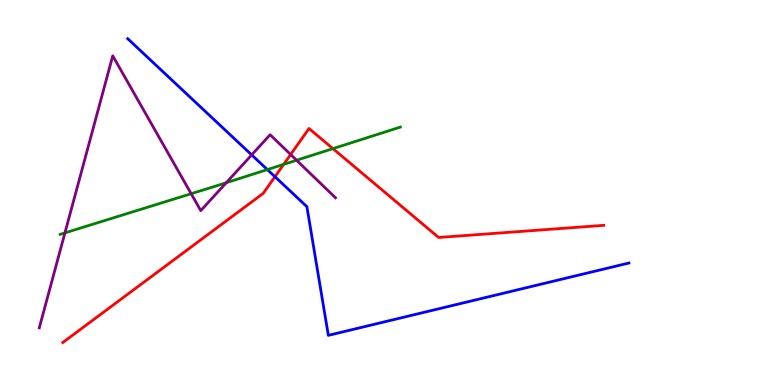[{'lines': ['blue', 'red'], 'intersections': [{'x': 3.55, 'y': 5.41}]}, {'lines': ['green', 'red'], 'intersections': [{'x': 3.66, 'y': 5.73}, {'x': 4.3, 'y': 6.14}]}, {'lines': ['purple', 'red'], 'intersections': [{'x': 3.75, 'y': 5.99}]}, {'lines': ['blue', 'green'], 'intersections': [{'x': 3.45, 'y': 5.6}]}, {'lines': ['blue', 'purple'], 'intersections': [{'x': 3.25, 'y': 5.98}]}, {'lines': ['green', 'purple'], 'intersections': [{'x': 0.838, 'y': 3.95}, {'x': 2.47, 'y': 4.97}, {'x': 2.92, 'y': 5.25}, {'x': 3.83, 'y': 5.84}]}]